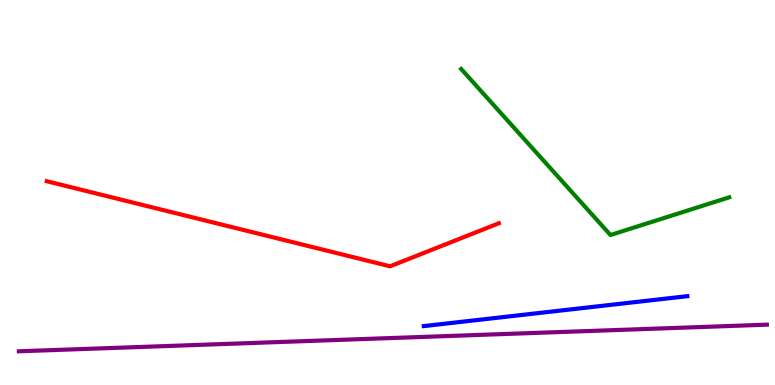[{'lines': ['blue', 'red'], 'intersections': []}, {'lines': ['green', 'red'], 'intersections': []}, {'lines': ['purple', 'red'], 'intersections': []}, {'lines': ['blue', 'green'], 'intersections': []}, {'lines': ['blue', 'purple'], 'intersections': []}, {'lines': ['green', 'purple'], 'intersections': []}]